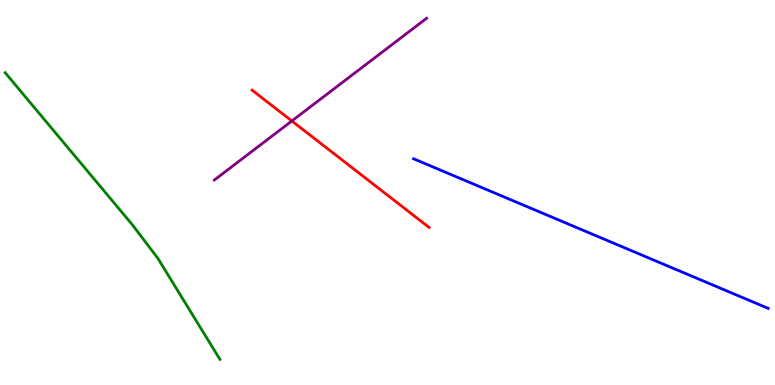[{'lines': ['blue', 'red'], 'intersections': []}, {'lines': ['green', 'red'], 'intersections': []}, {'lines': ['purple', 'red'], 'intersections': [{'x': 3.77, 'y': 6.86}]}, {'lines': ['blue', 'green'], 'intersections': []}, {'lines': ['blue', 'purple'], 'intersections': []}, {'lines': ['green', 'purple'], 'intersections': []}]